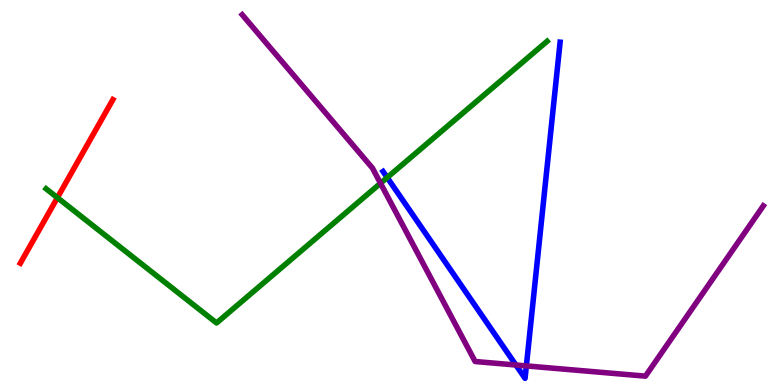[{'lines': ['blue', 'red'], 'intersections': []}, {'lines': ['green', 'red'], 'intersections': [{'x': 0.741, 'y': 4.87}]}, {'lines': ['purple', 'red'], 'intersections': []}, {'lines': ['blue', 'green'], 'intersections': [{'x': 5.0, 'y': 5.39}]}, {'lines': ['blue', 'purple'], 'intersections': [{'x': 6.66, 'y': 0.519}, {'x': 6.79, 'y': 0.496}]}, {'lines': ['green', 'purple'], 'intersections': [{'x': 4.91, 'y': 5.24}]}]